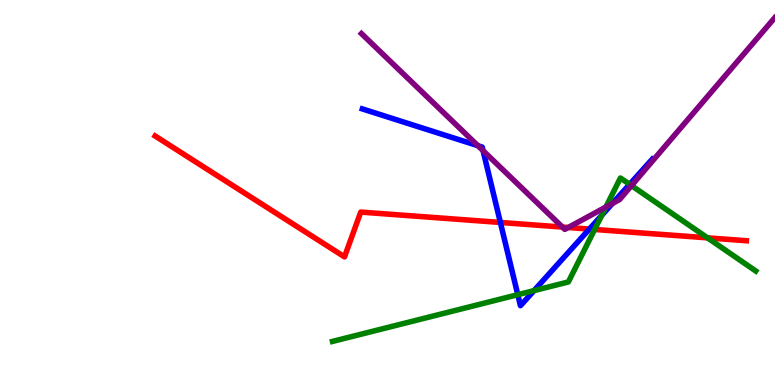[{'lines': ['blue', 'red'], 'intersections': [{'x': 6.46, 'y': 4.22}, {'x': 7.6, 'y': 4.05}]}, {'lines': ['green', 'red'], 'intersections': [{'x': 7.67, 'y': 4.04}, {'x': 9.13, 'y': 3.82}]}, {'lines': ['purple', 'red'], 'intersections': [{'x': 7.26, 'y': 4.1}, {'x': 7.33, 'y': 4.09}]}, {'lines': ['blue', 'green'], 'intersections': [{'x': 6.68, 'y': 2.35}, {'x': 6.89, 'y': 2.45}, {'x': 7.76, 'y': 4.41}, {'x': 8.12, 'y': 5.21}]}, {'lines': ['blue', 'purple'], 'intersections': [{'x': 6.17, 'y': 6.22}, {'x': 6.23, 'y': 6.09}, {'x': 7.9, 'y': 4.71}]}, {'lines': ['green', 'purple'], 'intersections': [{'x': 7.82, 'y': 4.62}, {'x': 8.15, 'y': 5.18}]}]